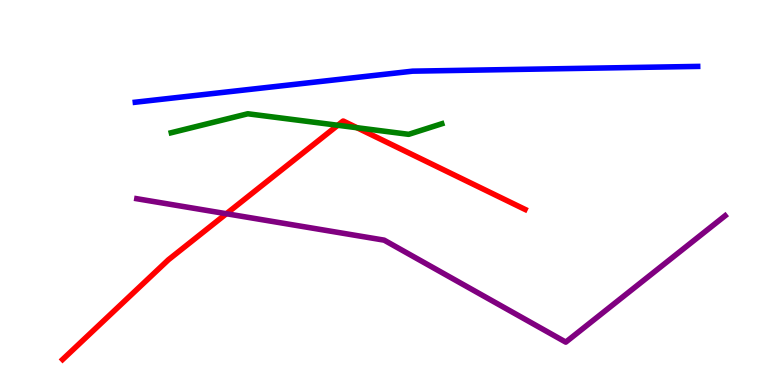[{'lines': ['blue', 'red'], 'intersections': []}, {'lines': ['green', 'red'], 'intersections': [{'x': 4.36, 'y': 6.75}, {'x': 4.61, 'y': 6.68}]}, {'lines': ['purple', 'red'], 'intersections': [{'x': 2.92, 'y': 4.45}]}, {'lines': ['blue', 'green'], 'intersections': []}, {'lines': ['blue', 'purple'], 'intersections': []}, {'lines': ['green', 'purple'], 'intersections': []}]